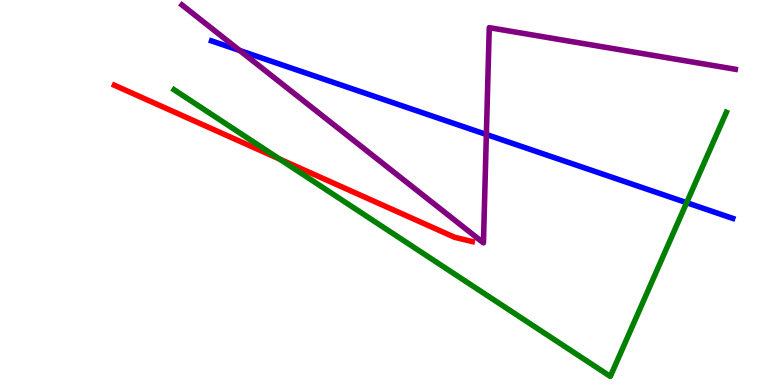[{'lines': ['blue', 'red'], 'intersections': []}, {'lines': ['green', 'red'], 'intersections': [{'x': 3.61, 'y': 5.87}]}, {'lines': ['purple', 'red'], 'intersections': []}, {'lines': ['blue', 'green'], 'intersections': [{'x': 8.86, 'y': 4.74}]}, {'lines': ['blue', 'purple'], 'intersections': [{'x': 3.09, 'y': 8.69}, {'x': 6.28, 'y': 6.51}]}, {'lines': ['green', 'purple'], 'intersections': []}]